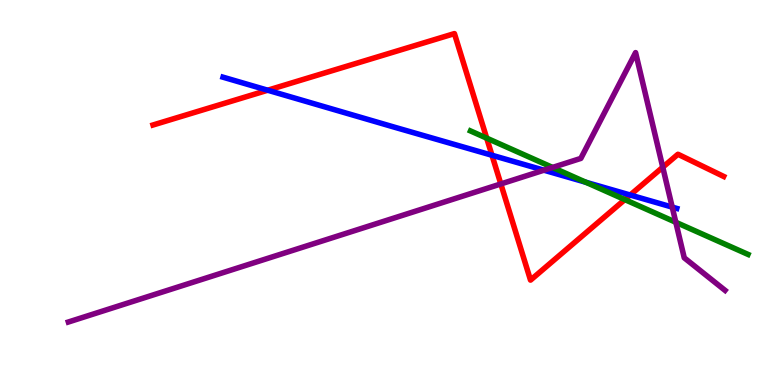[{'lines': ['blue', 'red'], 'intersections': [{'x': 3.45, 'y': 7.66}, {'x': 6.35, 'y': 5.97}, {'x': 8.13, 'y': 4.93}]}, {'lines': ['green', 'red'], 'intersections': [{'x': 6.28, 'y': 6.41}, {'x': 8.06, 'y': 4.82}]}, {'lines': ['purple', 'red'], 'intersections': [{'x': 6.46, 'y': 5.22}, {'x': 8.55, 'y': 5.66}]}, {'lines': ['blue', 'green'], 'intersections': [{'x': 7.56, 'y': 5.27}]}, {'lines': ['blue', 'purple'], 'intersections': [{'x': 7.02, 'y': 5.58}, {'x': 8.67, 'y': 4.62}]}, {'lines': ['green', 'purple'], 'intersections': [{'x': 7.13, 'y': 5.65}, {'x': 8.72, 'y': 4.23}]}]